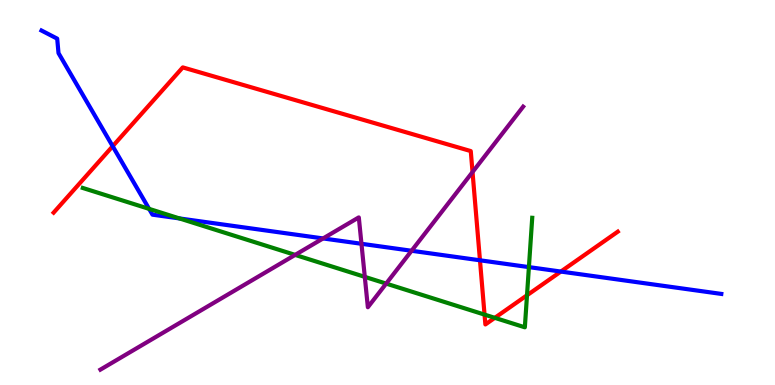[{'lines': ['blue', 'red'], 'intersections': [{'x': 1.45, 'y': 6.2}, {'x': 6.19, 'y': 3.24}, {'x': 7.24, 'y': 2.95}]}, {'lines': ['green', 'red'], 'intersections': [{'x': 6.25, 'y': 1.83}, {'x': 6.38, 'y': 1.74}, {'x': 6.8, 'y': 2.33}]}, {'lines': ['purple', 'red'], 'intersections': [{'x': 6.1, 'y': 5.53}]}, {'lines': ['blue', 'green'], 'intersections': [{'x': 1.92, 'y': 4.57}, {'x': 2.32, 'y': 4.33}, {'x': 6.82, 'y': 3.06}]}, {'lines': ['blue', 'purple'], 'intersections': [{'x': 4.17, 'y': 3.81}, {'x': 4.66, 'y': 3.67}, {'x': 5.31, 'y': 3.49}]}, {'lines': ['green', 'purple'], 'intersections': [{'x': 3.81, 'y': 3.38}, {'x': 4.71, 'y': 2.81}, {'x': 4.98, 'y': 2.63}]}]